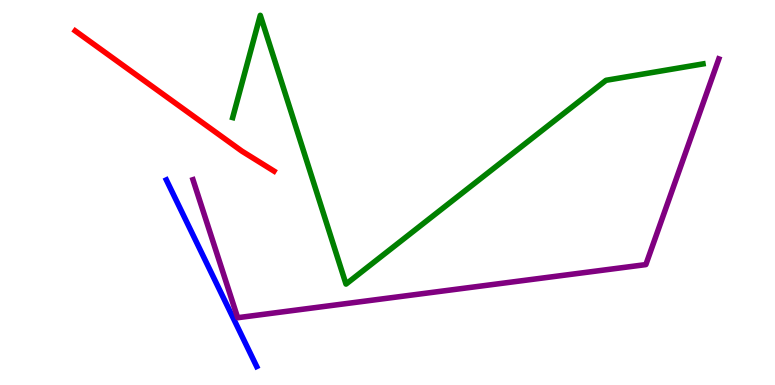[{'lines': ['blue', 'red'], 'intersections': []}, {'lines': ['green', 'red'], 'intersections': []}, {'lines': ['purple', 'red'], 'intersections': []}, {'lines': ['blue', 'green'], 'intersections': []}, {'lines': ['blue', 'purple'], 'intersections': []}, {'lines': ['green', 'purple'], 'intersections': []}]